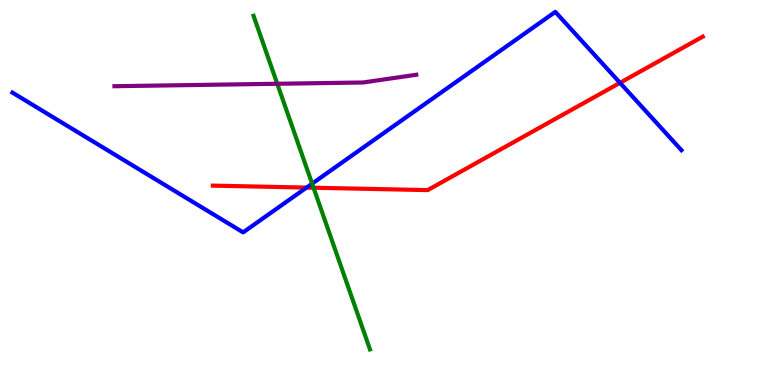[{'lines': ['blue', 'red'], 'intersections': [{'x': 3.96, 'y': 5.13}, {'x': 8.0, 'y': 7.85}]}, {'lines': ['green', 'red'], 'intersections': [{'x': 4.05, 'y': 5.12}]}, {'lines': ['purple', 'red'], 'intersections': []}, {'lines': ['blue', 'green'], 'intersections': [{'x': 4.03, 'y': 5.23}]}, {'lines': ['blue', 'purple'], 'intersections': []}, {'lines': ['green', 'purple'], 'intersections': [{'x': 3.58, 'y': 7.82}]}]